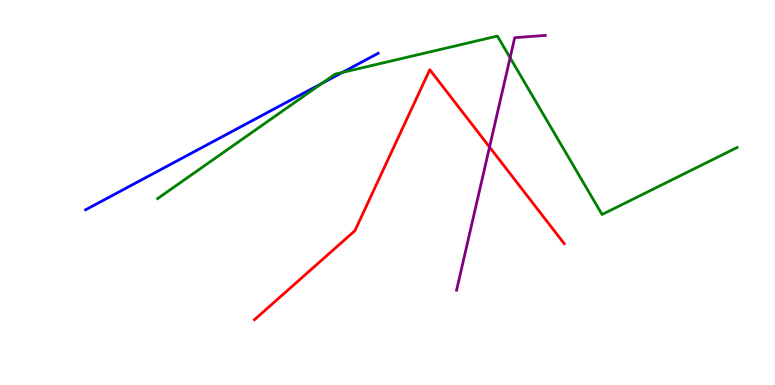[{'lines': ['blue', 'red'], 'intersections': []}, {'lines': ['green', 'red'], 'intersections': []}, {'lines': ['purple', 'red'], 'intersections': [{'x': 6.32, 'y': 6.18}]}, {'lines': ['blue', 'green'], 'intersections': [{'x': 4.15, 'y': 7.83}, {'x': 4.42, 'y': 8.12}]}, {'lines': ['blue', 'purple'], 'intersections': []}, {'lines': ['green', 'purple'], 'intersections': [{'x': 6.58, 'y': 8.5}]}]